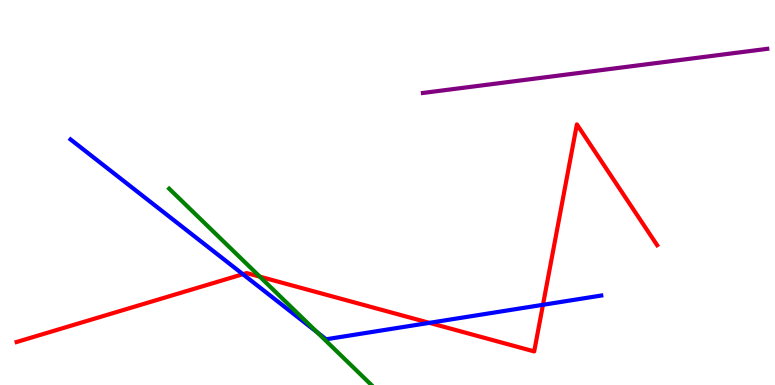[{'lines': ['blue', 'red'], 'intersections': [{'x': 3.13, 'y': 2.88}, {'x': 5.54, 'y': 1.61}, {'x': 7.01, 'y': 2.08}]}, {'lines': ['green', 'red'], 'intersections': [{'x': 3.35, 'y': 2.81}]}, {'lines': ['purple', 'red'], 'intersections': []}, {'lines': ['blue', 'green'], 'intersections': [{'x': 4.09, 'y': 1.37}]}, {'lines': ['blue', 'purple'], 'intersections': []}, {'lines': ['green', 'purple'], 'intersections': []}]